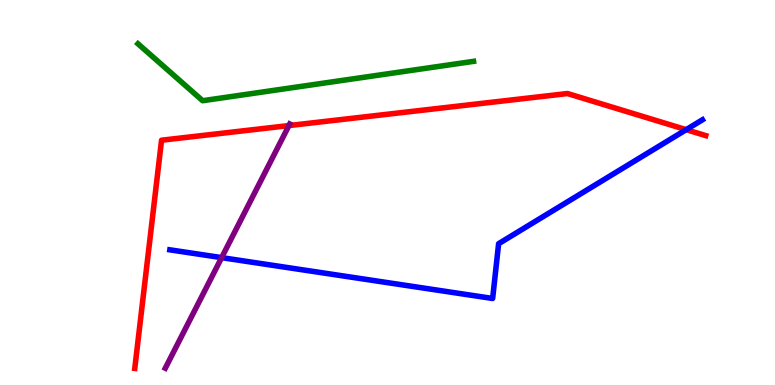[{'lines': ['blue', 'red'], 'intersections': [{'x': 8.85, 'y': 6.63}]}, {'lines': ['green', 'red'], 'intersections': []}, {'lines': ['purple', 'red'], 'intersections': [{'x': 3.73, 'y': 6.74}]}, {'lines': ['blue', 'green'], 'intersections': []}, {'lines': ['blue', 'purple'], 'intersections': [{'x': 2.86, 'y': 3.31}]}, {'lines': ['green', 'purple'], 'intersections': []}]